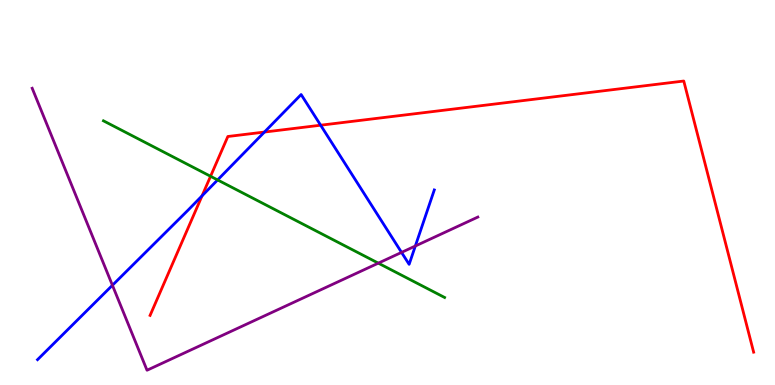[{'lines': ['blue', 'red'], 'intersections': [{'x': 2.61, 'y': 4.91}, {'x': 3.41, 'y': 6.57}, {'x': 4.14, 'y': 6.75}]}, {'lines': ['green', 'red'], 'intersections': [{'x': 2.72, 'y': 5.42}]}, {'lines': ['purple', 'red'], 'intersections': []}, {'lines': ['blue', 'green'], 'intersections': [{'x': 2.81, 'y': 5.33}]}, {'lines': ['blue', 'purple'], 'intersections': [{'x': 1.45, 'y': 2.59}, {'x': 5.18, 'y': 3.44}, {'x': 5.36, 'y': 3.61}]}, {'lines': ['green', 'purple'], 'intersections': [{'x': 4.88, 'y': 3.16}]}]